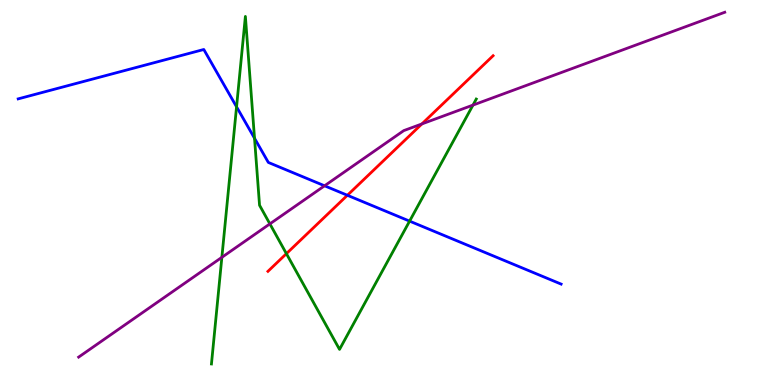[{'lines': ['blue', 'red'], 'intersections': [{'x': 4.48, 'y': 4.93}]}, {'lines': ['green', 'red'], 'intersections': [{'x': 3.7, 'y': 3.41}]}, {'lines': ['purple', 'red'], 'intersections': [{'x': 5.44, 'y': 6.78}]}, {'lines': ['blue', 'green'], 'intersections': [{'x': 3.05, 'y': 7.23}, {'x': 3.28, 'y': 6.41}, {'x': 5.29, 'y': 4.26}]}, {'lines': ['blue', 'purple'], 'intersections': [{'x': 4.19, 'y': 5.17}]}, {'lines': ['green', 'purple'], 'intersections': [{'x': 2.86, 'y': 3.32}, {'x': 3.48, 'y': 4.18}, {'x': 6.1, 'y': 7.27}]}]